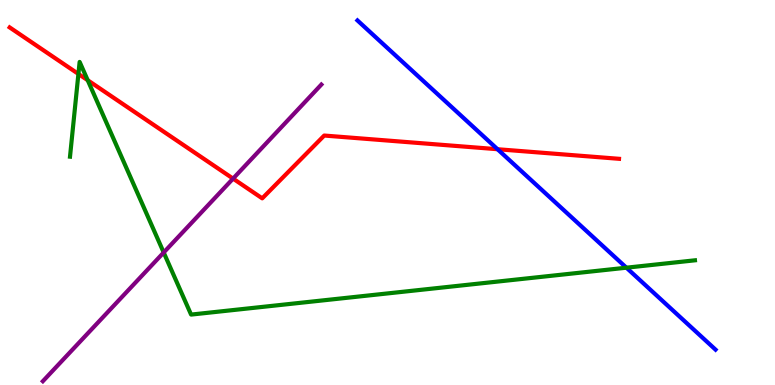[{'lines': ['blue', 'red'], 'intersections': [{'x': 6.42, 'y': 6.12}]}, {'lines': ['green', 'red'], 'intersections': [{'x': 1.01, 'y': 8.08}, {'x': 1.13, 'y': 7.92}]}, {'lines': ['purple', 'red'], 'intersections': [{'x': 3.01, 'y': 5.36}]}, {'lines': ['blue', 'green'], 'intersections': [{'x': 8.08, 'y': 3.05}]}, {'lines': ['blue', 'purple'], 'intersections': []}, {'lines': ['green', 'purple'], 'intersections': [{'x': 2.11, 'y': 3.44}]}]